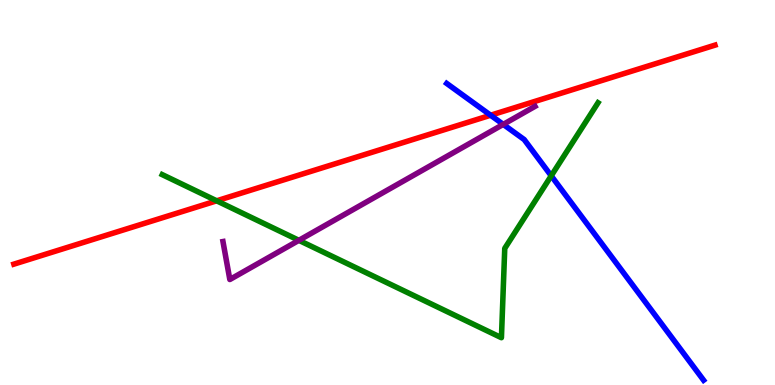[{'lines': ['blue', 'red'], 'intersections': [{'x': 6.33, 'y': 7.01}]}, {'lines': ['green', 'red'], 'intersections': [{'x': 2.8, 'y': 4.78}]}, {'lines': ['purple', 'red'], 'intersections': []}, {'lines': ['blue', 'green'], 'intersections': [{'x': 7.11, 'y': 5.43}]}, {'lines': ['blue', 'purple'], 'intersections': [{'x': 6.49, 'y': 6.77}]}, {'lines': ['green', 'purple'], 'intersections': [{'x': 3.86, 'y': 3.76}]}]